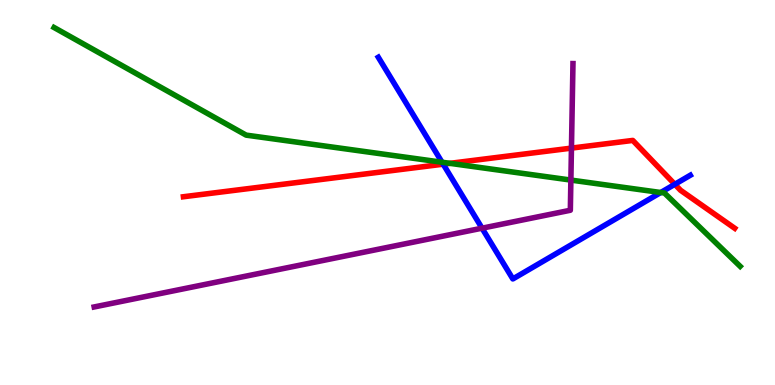[{'lines': ['blue', 'red'], 'intersections': [{'x': 5.72, 'y': 5.74}, {'x': 8.71, 'y': 5.21}]}, {'lines': ['green', 'red'], 'intersections': [{'x': 5.81, 'y': 5.76}]}, {'lines': ['purple', 'red'], 'intersections': [{'x': 7.37, 'y': 6.15}]}, {'lines': ['blue', 'green'], 'intersections': [{'x': 5.7, 'y': 5.79}, {'x': 8.53, 'y': 5.0}]}, {'lines': ['blue', 'purple'], 'intersections': [{'x': 6.22, 'y': 4.07}]}, {'lines': ['green', 'purple'], 'intersections': [{'x': 7.37, 'y': 5.32}]}]